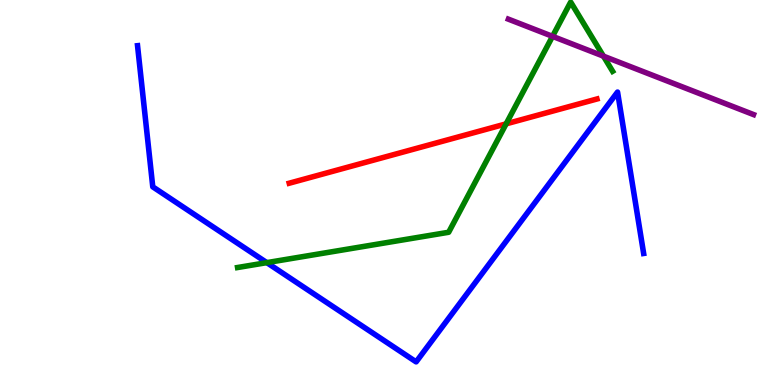[{'lines': ['blue', 'red'], 'intersections': []}, {'lines': ['green', 'red'], 'intersections': [{'x': 6.53, 'y': 6.78}]}, {'lines': ['purple', 'red'], 'intersections': []}, {'lines': ['blue', 'green'], 'intersections': [{'x': 3.44, 'y': 3.18}]}, {'lines': ['blue', 'purple'], 'intersections': []}, {'lines': ['green', 'purple'], 'intersections': [{'x': 7.13, 'y': 9.06}, {'x': 7.79, 'y': 8.54}]}]